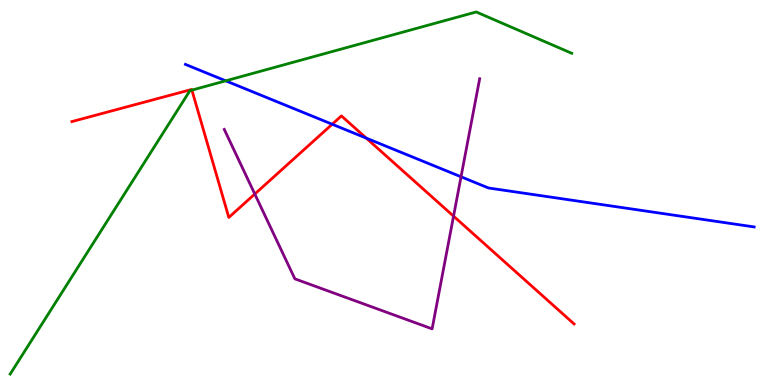[{'lines': ['blue', 'red'], 'intersections': [{'x': 4.29, 'y': 6.77}, {'x': 4.73, 'y': 6.41}]}, {'lines': ['green', 'red'], 'intersections': [{'x': 2.48, 'y': 7.66}]}, {'lines': ['purple', 'red'], 'intersections': [{'x': 3.29, 'y': 4.96}, {'x': 5.85, 'y': 4.39}]}, {'lines': ['blue', 'green'], 'intersections': [{'x': 2.91, 'y': 7.9}]}, {'lines': ['blue', 'purple'], 'intersections': [{'x': 5.95, 'y': 5.41}]}, {'lines': ['green', 'purple'], 'intersections': []}]